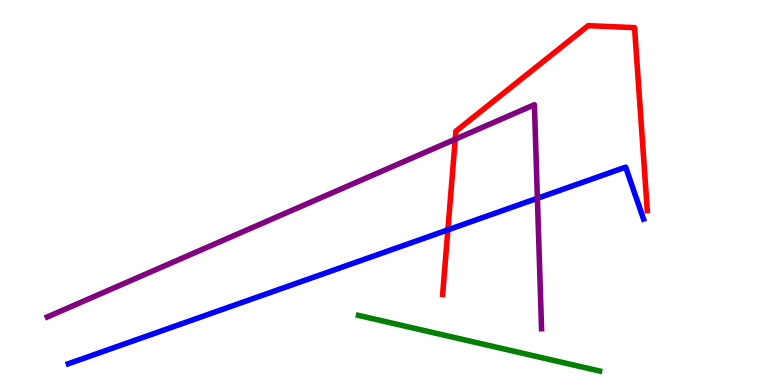[{'lines': ['blue', 'red'], 'intersections': [{'x': 5.78, 'y': 4.03}]}, {'lines': ['green', 'red'], 'intersections': []}, {'lines': ['purple', 'red'], 'intersections': [{'x': 5.87, 'y': 6.38}]}, {'lines': ['blue', 'green'], 'intersections': []}, {'lines': ['blue', 'purple'], 'intersections': [{'x': 6.93, 'y': 4.85}]}, {'lines': ['green', 'purple'], 'intersections': []}]